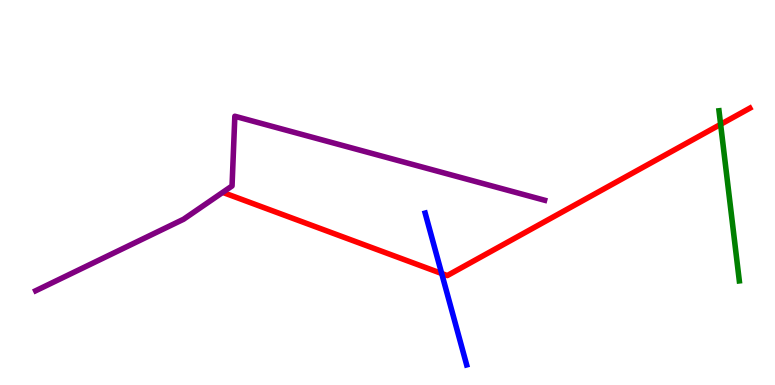[{'lines': ['blue', 'red'], 'intersections': [{'x': 5.7, 'y': 2.9}]}, {'lines': ['green', 'red'], 'intersections': [{'x': 9.3, 'y': 6.77}]}, {'lines': ['purple', 'red'], 'intersections': []}, {'lines': ['blue', 'green'], 'intersections': []}, {'lines': ['blue', 'purple'], 'intersections': []}, {'lines': ['green', 'purple'], 'intersections': []}]